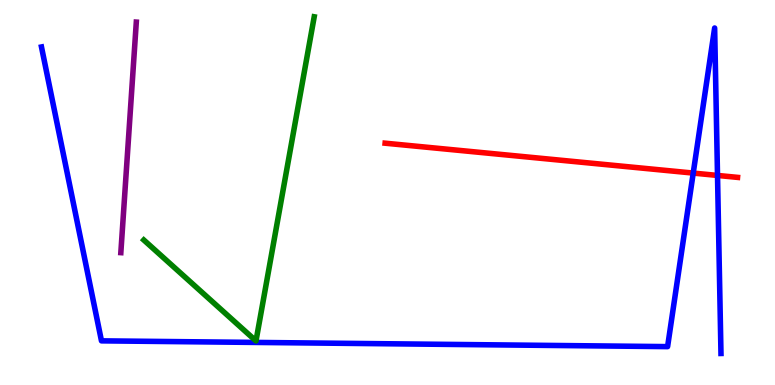[{'lines': ['blue', 'red'], 'intersections': [{'x': 8.94, 'y': 5.5}, {'x': 9.26, 'y': 5.44}]}, {'lines': ['green', 'red'], 'intersections': []}, {'lines': ['purple', 'red'], 'intersections': []}, {'lines': ['blue', 'green'], 'intersections': []}, {'lines': ['blue', 'purple'], 'intersections': []}, {'lines': ['green', 'purple'], 'intersections': []}]